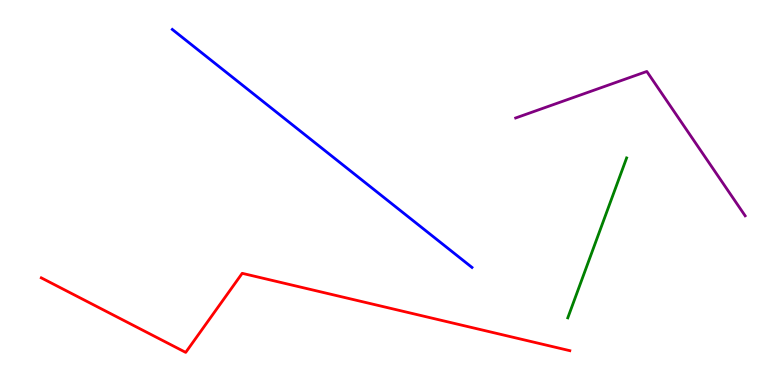[{'lines': ['blue', 'red'], 'intersections': []}, {'lines': ['green', 'red'], 'intersections': []}, {'lines': ['purple', 'red'], 'intersections': []}, {'lines': ['blue', 'green'], 'intersections': []}, {'lines': ['blue', 'purple'], 'intersections': []}, {'lines': ['green', 'purple'], 'intersections': []}]